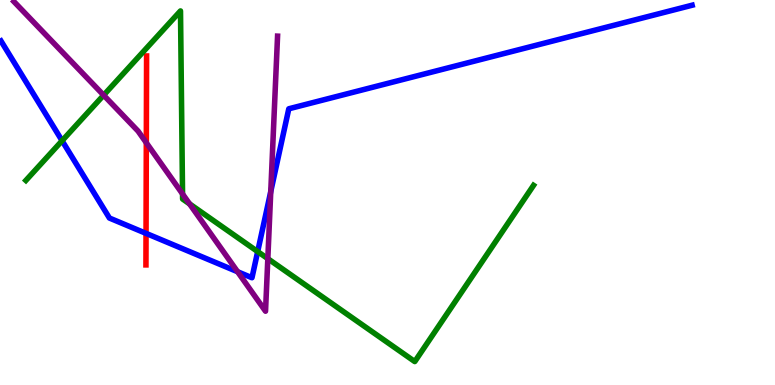[{'lines': ['blue', 'red'], 'intersections': [{'x': 1.88, 'y': 3.94}]}, {'lines': ['green', 'red'], 'intersections': []}, {'lines': ['purple', 'red'], 'intersections': [{'x': 1.89, 'y': 6.29}]}, {'lines': ['blue', 'green'], 'intersections': [{'x': 0.801, 'y': 6.34}, {'x': 3.32, 'y': 3.47}]}, {'lines': ['blue', 'purple'], 'intersections': [{'x': 3.07, 'y': 2.94}, {'x': 3.49, 'y': 5.02}]}, {'lines': ['green', 'purple'], 'intersections': [{'x': 1.34, 'y': 7.53}, {'x': 2.36, 'y': 4.96}, {'x': 2.45, 'y': 4.7}, {'x': 3.46, 'y': 3.28}]}]